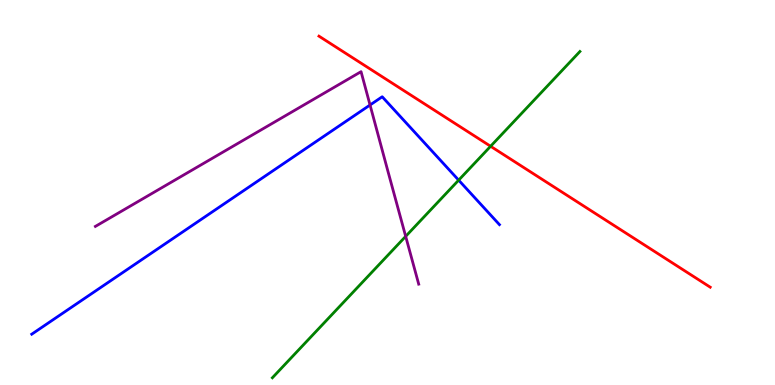[{'lines': ['blue', 'red'], 'intersections': []}, {'lines': ['green', 'red'], 'intersections': [{'x': 6.33, 'y': 6.2}]}, {'lines': ['purple', 'red'], 'intersections': []}, {'lines': ['blue', 'green'], 'intersections': [{'x': 5.92, 'y': 5.32}]}, {'lines': ['blue', 'purple'], 'intersections': [{'x': 4.77, 'y': 7.27}]}, {'lines': ['green', 'purple'], 'intersections': [{'x': 5.23, 'y': 3.86}]}]